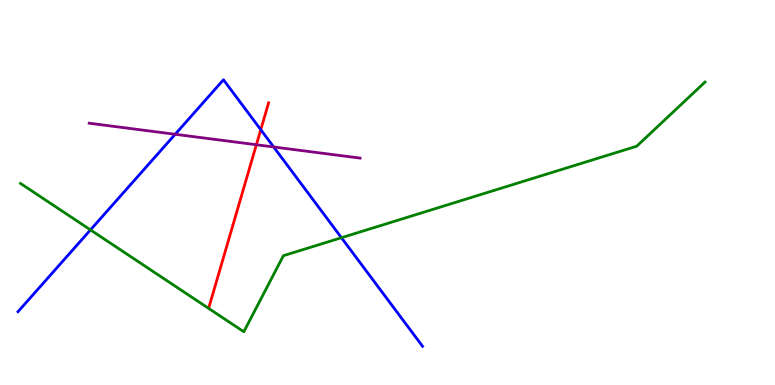[{'lines': ['blue', 'red'], 'intersections': [{'x': 3.36, 'y': 6.63}]}, {'lines': ['green', 'red'], 'intersections': []}, {'lines': ['purple', 'red'], 'intersections': [{'x': 3.31, 'y': 6.24}]}, {'lines': ['blue', 'green'], 'intersections': [{'x': 1.17, 'y': 4.03}, {'x': 4.41, 'y': 3.83}]}, {'lines': ['blue', 'purple'], 'intersections': [{'x': 2.26, 'y': 6.51}, {'x': 3.53, 'y': 6.18}]}, {'lines': ['green', 'purple'], 'intersections': []}]